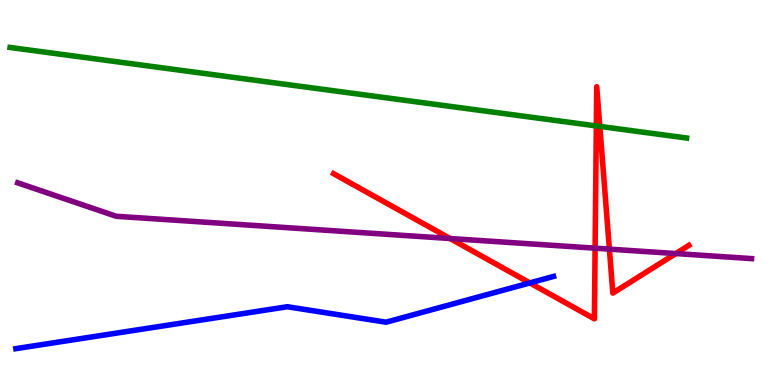[{'lines': ['blue', 'red'], 'intersections': [{'x': 6.84, 'y': 2.65}]}, {'lines': ['green', 'red'], 'intersections': [{'x': 7.69, 'y': 6.73}, {'x': 7.74, 'y': 6.72}]}, {'lines': ['purple', 'red'], 'intersections': [{'x': 5.81, 'y': 3.8}, {'x': 7.68, 'y': 3.55}, {'x': 7.86, 'y': 3.53}, {'x': 8.72, 'y': 3.41}]}, {'lines': ['blue', 'green'], 'intersections': []}, {'lines': ['blue', 'purple'], 'intersections': []}, {'lines': ['green', 'purple'], 'intersections': []}]